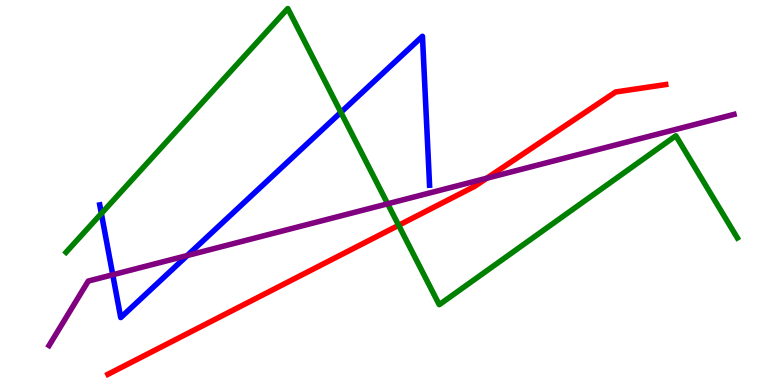[{'lines': ['blue', 'red'], 'intersections': []}, {'lines': ['green', 'red'], 'intersections': [{'x': 5.14, 'y': 4.15}]}, {'lines': ['purple', 'red'], 'intersections': [{'x': 6.28, 'y': 5.37}]}, {'lines': ['blue', 'green'], 'intersections': [{'x': 1.31, 'y': 4.45}, {'x': 4.4, 'y': 7.08}]}, {'lines': ['blue', 'purple'], 'intersections': [{'x': 1.45, 'y': 2.86}, {'x': 2.42, 'y': 3.36}]}, {'lines': ['green', 'purple'], 'intersections': [{'x': 5.0, 'y': 4.71}]}]